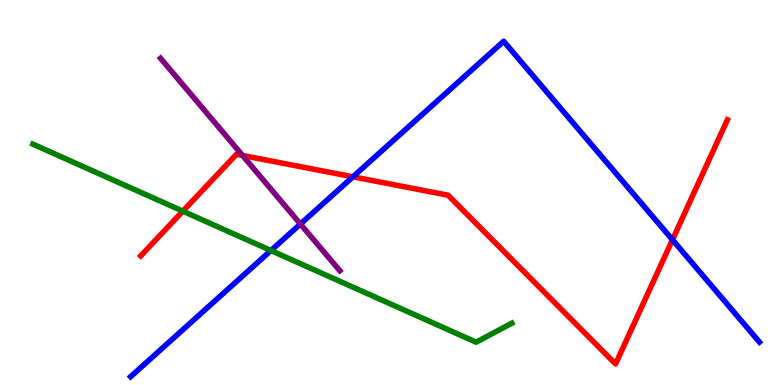[{'lines': ['blue', 'red'], 'intersections': [{'x': 4.55, 'y': 5.41}, {'x': 8.68, 'y': 3.77}]}, {'lines': ['green', 'red'], 'intersections': [{'x': 2.36, 'y': 4.52}]}, {'lines': ['purple', 'red'], 'intersections': [{'x': 3.13, 'y': 5.96}]}, {'lines': ['blue', 'green'], 'intersections': [{'x': 3.5, 'y': 3.49}]}, {'lines': ['blue', 'purple'], 'intersections': [{'x': 3.88, 'y': 4.18}]}, {'lines': ['green', 'purple'], 'intersections': []}]